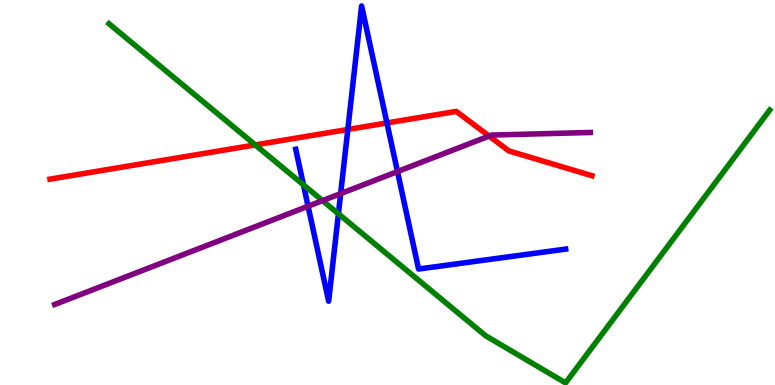[{'lines': ['blue', 'red'], 'intersections': [{'x': 4.49, 'y': 6.64}, {'x': 4.99, 'y': 6.81}]}, {'lines': ['green', 'red'], 'intersections': [{'x': 3.29, 'y': 6.24}]}, {'lines': ['purple', 'red'], 'intersections': [{'x': 6.31, 'y': 6.47}]}, {'lines': ['blue', 'green'], 'intersections': [{'x': 3.92, 'y': 5.2}, {'x': 4.37, 'y': 4.45}]}, {'lines': ['blue', 'purple'], 'intersections': [{'x': 3.98, 'y': 4.64}, {'x': 4.4, 'y': 4.97}, {'x': 5.13, 'y': 5.54}]}, {'lines': ['green', 'purple'], 'intersections': [{'x': 4.16, 'y': 4.79}]}]